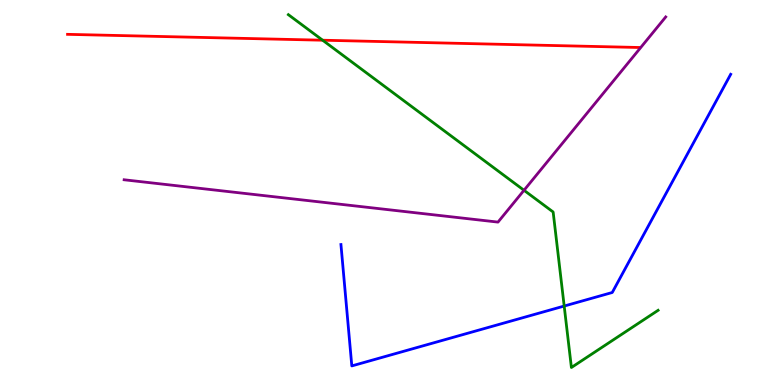[{'lines': ['blue', 'red'], 'intersections': []}, {'lines': ['green', 'red'], 'intersections': [{'x': 4.16, 'y': 8.96}]}, {'lines': ['purple', 'red'], 'intersections': []}, {'lines': ['blue', 'green'], 'intersections': [{'x': 7.28, 'y': 2.05}]}, {'lines': ['blue', 'purple'], 'intersections': []}, {'lines': ['green', 'purple'], 'intersections': [{'x': 6.76, 'y': 5.06}]}]